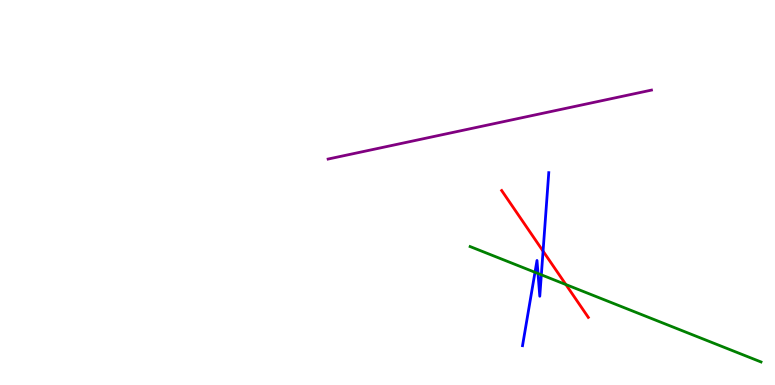[{'lines': ['blue', 'red'], 'intersections': [{'x': 7.01, 'y': 3.48}]}, {'lines': ['green', 'red'], 'intersections': [{'x': 7.3, 'y': 2.61}]}, {'lines': ['purple', 'red'], 'intersections': []}, {'lines': ['blue', 'green'], 'intersections': [{'x': 6.9, 'y': 2.93}, {'x': 6.94, 'y': 2.9}, {'x': 6.99, 'y': 2.86}]}, {'lines': ['blue', 'purple'], 'intersections': []}, {'lines': ['green', 'purple'], 'intersections': []}]